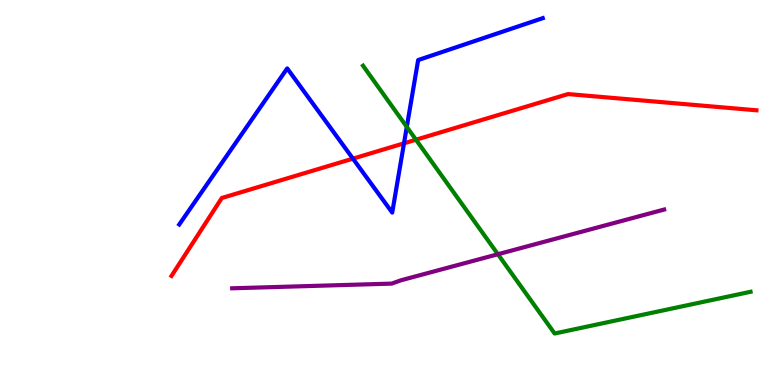[{'lines': ['blue', 'red'], 'intersections': [{'x': 4.55, 'y': 5.88}, {'x': 5.21, 'y': 6.28}]}, {'lines': ['green', 'red'], 'intersections': [{'x': 5.37, 'y': 6.37}]}, {'lines': ['purple', 'red'], 'intersections': []}, {'lines': ['blue', 'green'], 'intersections': [{'x': 5.25, 'y': 6.7}]}, {'lines': ['blue', 'purple'], 'intersections': []}, {'lines': ['green', 'purple'], 'intersections': [{'x': 6.42, 'y': 3.4}]}]